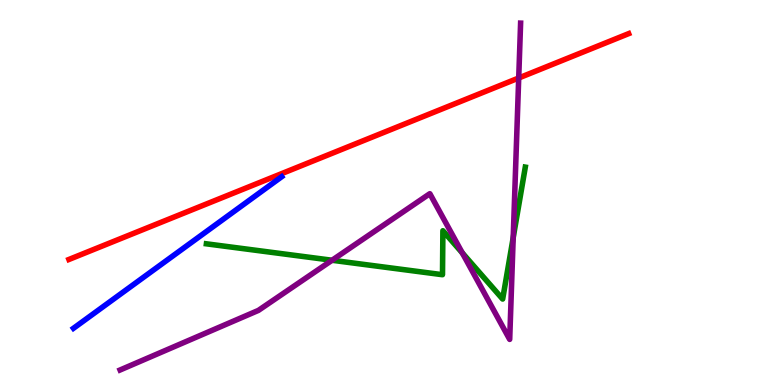[{'lines': ['blue', 'red'], 'intersections': []}, {'lines': ['green', 'red'], 'intersections': []}, {'lines': ['purple', 'red'], 'intersections': [{'x': 6.69, 'y': 7.97}]}, {'lines': ['blue', 'green'], 'intersections': []}, {'lines': ['blue', 'purple'], 'intersections': []}, {'lines': ['green', 'purple'], 'intersections': [{'x': 4.28, 'y': 3.24}, {'x': 5.97, 'y': 3.43}, {'x': 6.62, 'y': 3.83}]}]